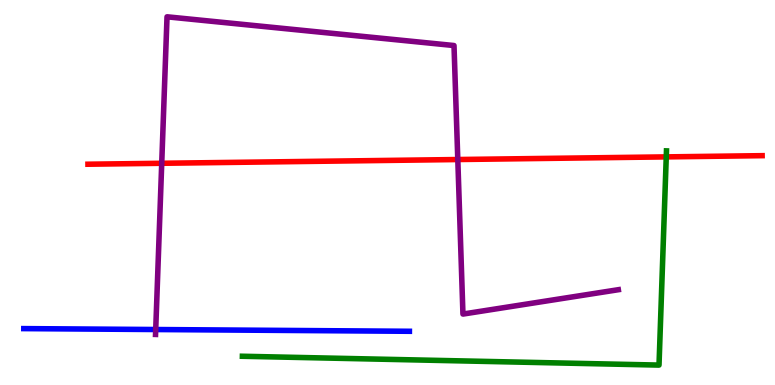[{'lines': ['blue', 'red'], 'intersections': []}, {'lines': ['green', 'red'], 'intersections': [{'x': 8.6, 'y': 5.93}]}, {'lines': ['purple', 'red'], 'intersections': [{'x': 2.09, 'y': 5.76}, {'x': 5.91, 'y': 5.86}]}, {'lines': ['blue', 'green'], 'intersections': []}, {'lines': ['blue', 'purple'], 'intersections': [{'x': 2.01, 'y': 1.44}]}, {'lines': ['green', 'purple'], 'intersections': []}]